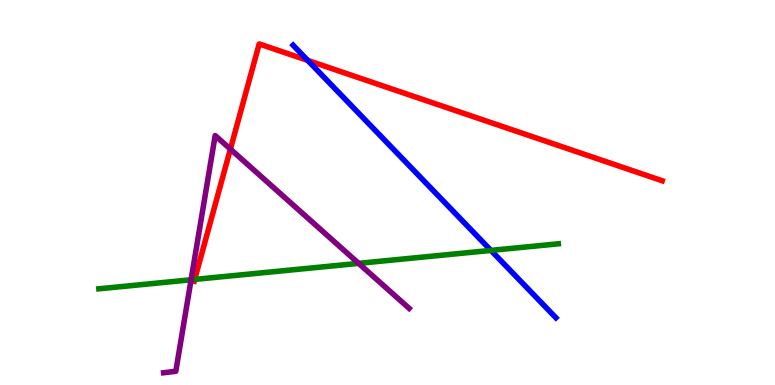[{'lines': ['blue', 'red'], 'intersections': [{'x': 3.97, 'y': 8.43}]}, {'lines': ['green', 'red'], 'intersections': [{'x': 2.51, 'y': 2.74}]}, {'lines': ['purple', 'red'], 'intersections': [{'x': 2.97, 'y': 6.13}]}, {'lines': ['blue', 'green'], 'intersections': [{'x': 6.33, 'y': 3.5}]}, {'lines': ['blue', 'purple'], 'intersections': []}, {'lines': ['green', 'purple'], 'intersections': [{'x': 2.47, 'y': 2.73}, {'x': 4.63, 'y': 3.16}]}]